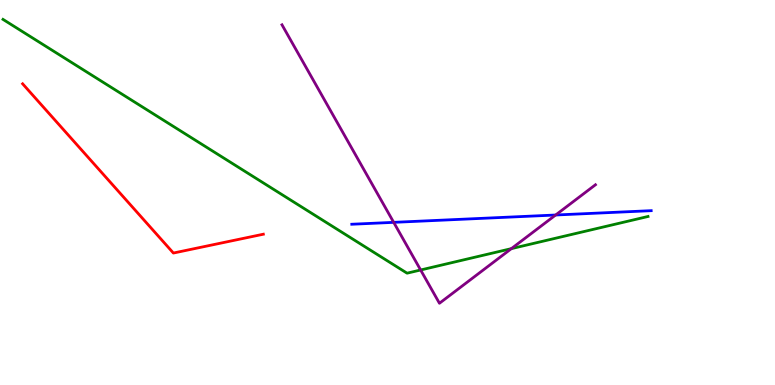[{'lines': ['blue', 'red'], 'intersections': []}, {'lines': ['green', 'red'], 'intersections': []}, {'lines': ['purple', 'red'], 'intersections': []}, {'lines': ['blue', 'green'], 'intersections': []}, {'lines': ['blue', 'purple'], 'intersections': [{'x': 5.08, 'y': 4.22}, {'x': 7.17, 'y': 4.42}]}, {'lines': ['green', 'purple'], 'intersections': [{'x': 5.43, 'y': 2.99}, {'x': 6.6, 'y': 3.54}]}]